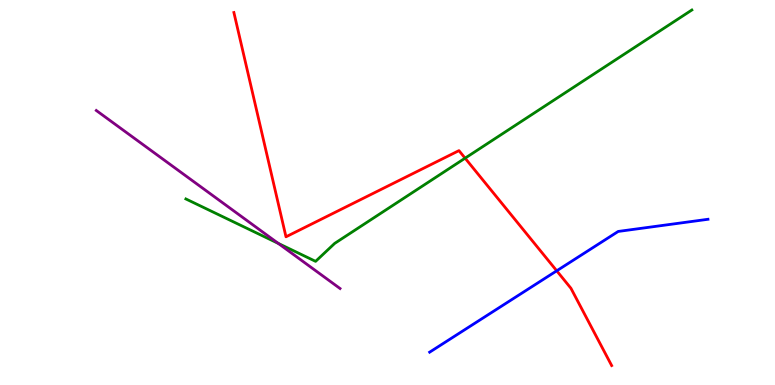[{'lines': ['blue', 'red'], 'intersections': [{'x': 7.18, 'y': 2.97}]}, {'lines': ['green', 'red'], 'intersections': [{'x': 6.0, 'y': 5.89}]}, {'lines': ['purple', 'red'], 'intersections': []}, {'lines': ['blue', 'green'], 'intersections': []}, {'lines': ['blue', 'purple'], 'intersections': []}, {'lines': ['green', 'purple'], 'intersections': [{'x': 3.59, 'y': 3.68}]}]